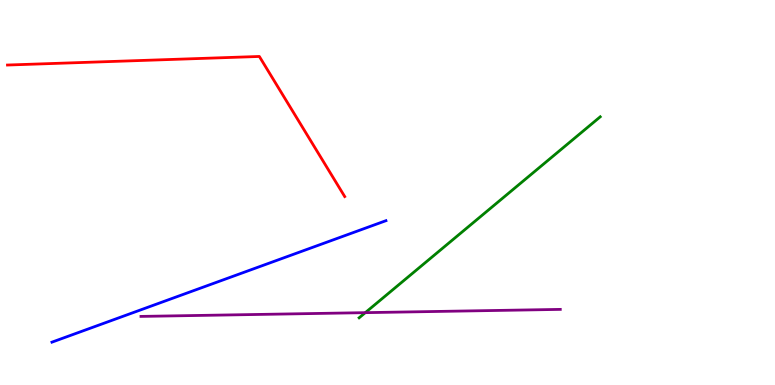[{'lines': ['blue', 'red'], 'intersections': []}, {'lines': ['green', 'red'], 'intersections': []}, {'lines': ['purple', 'red'], 'intersections': []}, {'lines': ['blue', 'green'], 'intersections': []}, {'lines': ['blue', 'purple'], 'intersections': []}, {'lines': ['green', 'purple'], 'intersections': [{'x': 4.71, 'y': 1.88}]}]